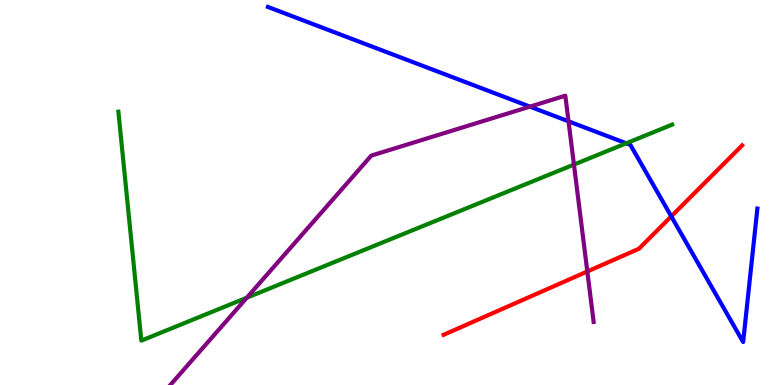[{'lines': ['blue', 'red'], 'intersections': [{'x': 8.66, 'y': 4.38}]}, {'lines': ['green', 'red'], 'intersections': []}, {'lines': ['purple', 'red'], 'intersections': [{'x': 7.58, 'y': 2.95}]}, {'lines': ['blue', 'green'], 'intersections': [{'x': 8.08, 'y': 6.28}]}, {'lines': ['blue', 'purple'], 'intersections': [{'x': 6.84, 'y': 7.23}, {'x': 7.34, 'y': 6.85}]}, {'lines': ['green', 'purple'], 'intersections': [{'x': 3.18, 'y': 2.27}, {'x': 7.41, 'y': 5.73}]}]